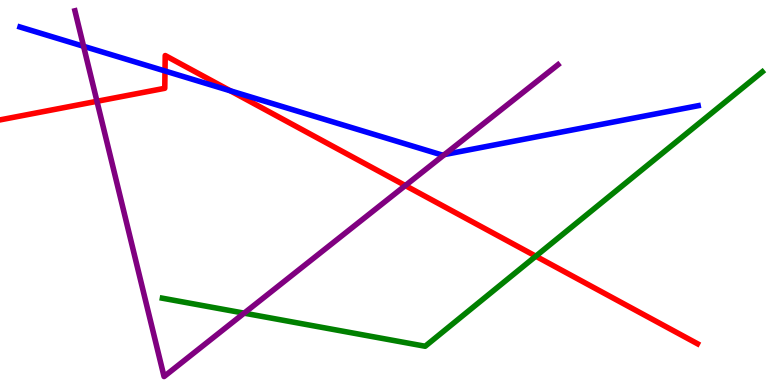[{'lines': ['blue', 'red'], 'intersections': [{'x': 2.13, 'y': 8.16}, {'x': 2.97, 'y': 7.64}]}, {'lines': ['green', 'red'], 'intersections': [{'x': 6.91, 'y': 3.35}]}, {'lines': ['purple', 'red'], 'intersections': [{'x': 1.25, 'y': 7.37}, {'x': 5.23, 'y': 5.18}]}, {'lines': ['blue', 'green'], 'intersections': []}, {'lines': ['blue', 'purple'], 'intersections': [{'x': 1.08, 'y': 8.8}, {'x': 5.74, 'y': 5.99}]}, {'lines': ['green', 'purple'], 'intersections': [{'x': 3.15, 'y': 1.87}]}]